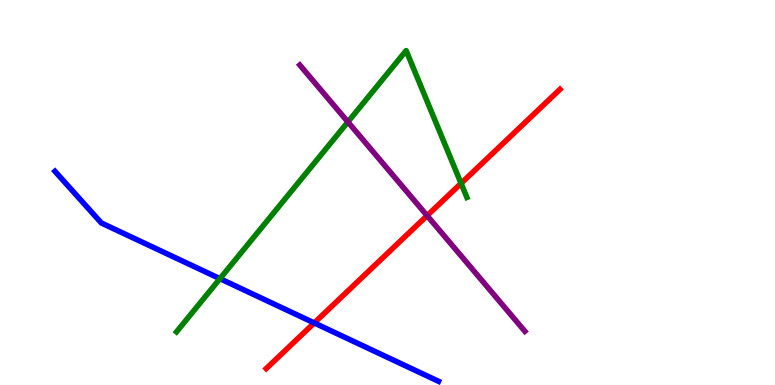[{'lines': ['blue', 'red'], 'intersections': [{'x': 4.05, 'y': 1.61}]}, {'lines': ['green', 'red'], 'intersections': [{'x': 5.95, 'y': 5.24}]}, {'lines': ['purple', 'red'], 'intersections': [{'x': 5.51, 'y': 4.4}]}, {'lines': ['blue', 'green'], 'intersections': [{'x': 2.84, 'y': 2.76}]}, {'lines': ['blue', 'purple'], 'intersections': []}, {'lines': ['green', 'purple'], 'intersections': [{'x': 4.49, 'y': 6.83}]}]